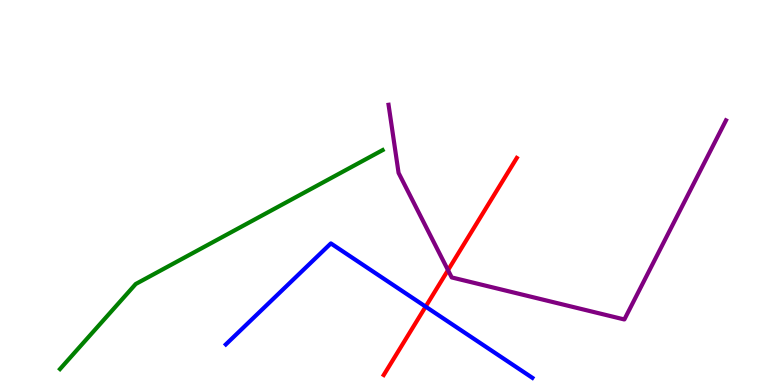[{'lines': ['blue', 'red'], 'intersections': [{'x': 5.49, 'y': 2.04}]}, {'lines': ['green', 'red'], 'intersections': []}, {'lines': ['purple', 'red'], 'intersections': [{'x': 5.78, 'y': 2.98}]}, {'lines': ['blue', 'green'], 'intersections': []}, {'lines': ['blue', 'purple'], 'intersections': []}, {'lines': ['green', 'purple'], 'intersections': []}]